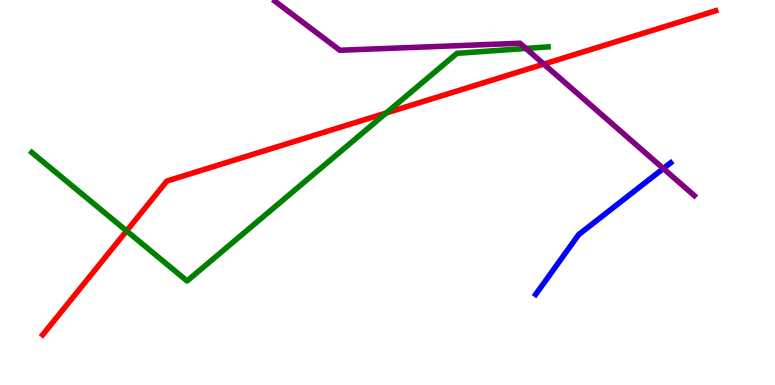[{'lines': ['blue', 'red'], 'intersections': []}, {'lines': ['green', 'red'], 'intersections': [{'x': 1.63, 'y': 4.0}, {'x': 4.98, 'y': 7.06}]}, {'lines': ['purple', 'red'], 'intersections': [{'x': 7.02, 'y': 8.34}]}, {'lines': ['blue', 'green'], 'intersections': []}, {'lines': ['blue', 'purple'], 'intersections': [{'x': 8.56, 'y': 5.62}]}, {'lines': ['green', 'purple'], 'intersections': [{'x': 6.79, 'y': 8.74}]}]